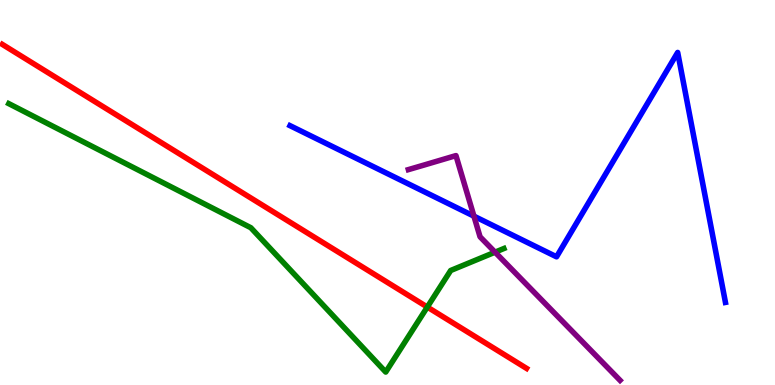[{'lines': ['blue', 'red'], 'intersections': []}, {'lines': ['green', 'red'], 'intersections': [{'x': 5.51, 'y': 2.02}]}, {'lines': ['purple', 'red'], 'intersections': []}, {'lines': ['blue', 'green'], 'intersections': []}, {'lines': ['blue', 'purple'], 'intersections': [{'x': 6.12, 'y': 4.39}]}, {'lines': ['green', 'purple'], 'intersections': [{'x': 6.39, 'y': 3.45}]}]